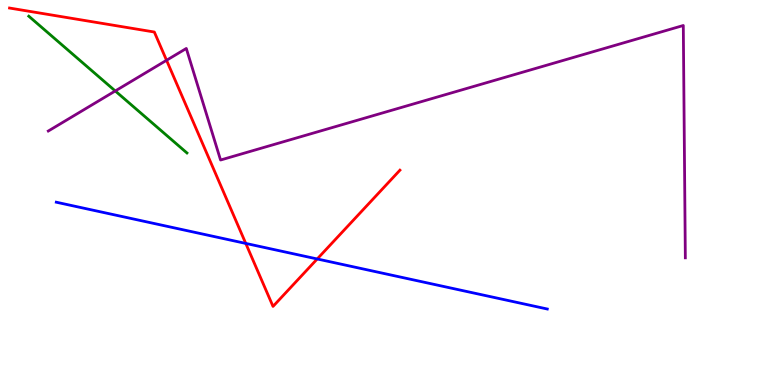[{'lines': ['blue', 'red'], 'intersections': [{'x': 3.17, 'y': 3.68}, {'x': 4.09, 'y': 3.27}]}, {'lines': ['green', 'red'], 'intersections': []}, {'lines': ['purple', 'red'], 'intersections': [{'x': 2.15, 'y': 8.43}]}, {'lines': ['blue', 'green'], 'intersections': []}, {'lines': ['blue', 'purple'], 'intersections': []}, {'lines': ['green', 'purple'], 'intersections': [{'x': 1.49, 'y': 7.64}]}]